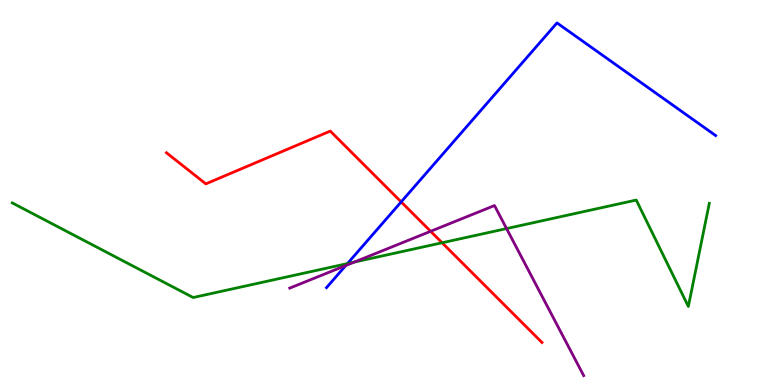[{'lines': ['blue', 'red'], 'intersections': [{'x': 5.18, 'y': 4.76}]}, {'lines': ['green', 'red'], 'intersections': [{'x': 5.7, 'y': 3.69}]}, {'lines': ['purple', 'red'], 'intersections': [{'x': 5.56, 'y': 3.99}]}, {'lines': ['blue', 'green'], 'intersections': [{'x': 4.48, 'y': 3.15}]}, {'lines': ['blue', 'purple'], 'intersections': [{'x': 4.46, 'y': 3.1}]}, {'lines': ['green', 'purple'], 'intersections': [{'x': 4.57, 'y': 3.19}, {'x': 6.54, 'y': 4.06}]}]